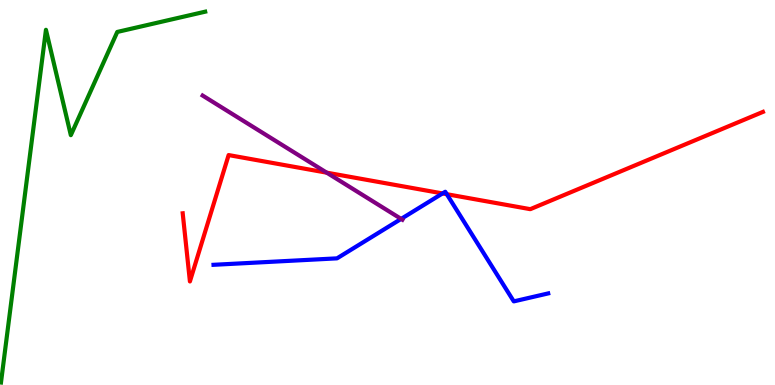[{'lines': ['blue', 'red'], 'intersections': [{'x': 5.71, 'y': 4.98}, {'x': 5.77, 'y': 4.96}]}, {'lines': ['green', 'red'], 'intersections': []}, {'lines': ['purple', 'red'], 'intersections': [{'x': 4.22, 'y': 5.52}]}, {'lines': ['blue', 'green'], 'intersections': []}, {'lines': ['blue', 'purple'], 'intersections': [{'x': 5.18, 'y': 4.31}]}, {'lines': ['green', 'purple'], 'intersections': []}]